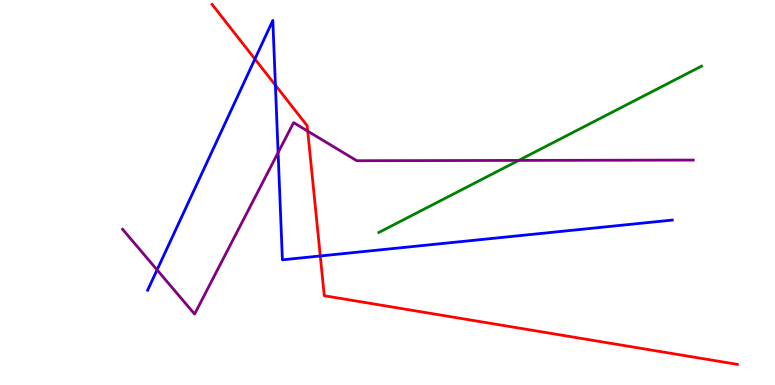[{'lines': ['blue', 'red'], 'intersections': [{'x': 3.29, 'y': 8.47}, {'x': 3.55, 'y': 7.79}, {'x': 4.13, 'y': 3.35}]}, {'lines': ['green', 'red'], 'intersections': []}, {'lines': ['purple', 'red'], 'intersections': [{'x': 3.97, 'y': 6.59}]}, {'lines': ['blue', 'green'], 'intersections': []}, {'lines': ['blue', 'purple'], 'intersections': [{'x': 2.03, 'y': 2.99}, {'x': 3.59, 'y': 6.04}]}, {'lines': ['green', 'purple'], 'intersections': [{'x': 6.69, 'y': 5.83}]}]